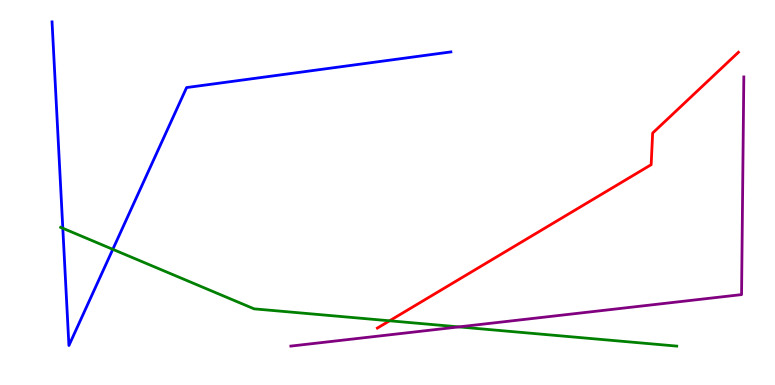[{'lines': ['blue', 'red'], 'intersections': []}, {'lines': ['green', 'red'], 'intersections': [{'x': 5.03, 'y': 1.67}]}, {'lines': ['purple', 'red'], 'intersections': []}, {'lines': ['blue', 'green'], 'intersections': [{'x': 0.81, 'y': 4.07}, {'x': 1.46, 'y': 3.52}]}, {'lines': ['blue', 'purple'], 'intersections': []}, {'lines': ['green', 'purple'], 'intersections': [{'x': 5.92, 'y': 1.51}]}]